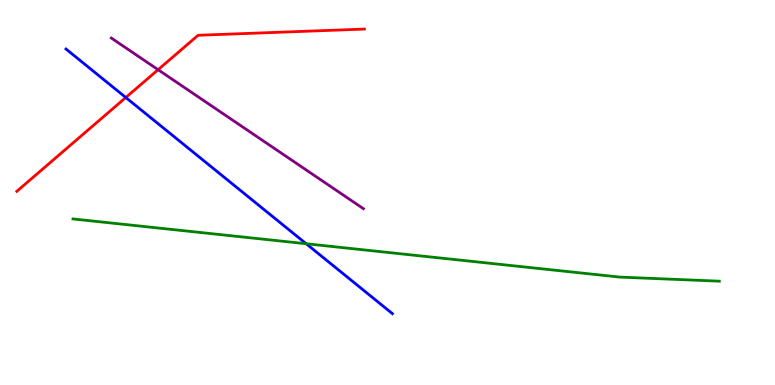[{'lines': ['blue', 'red'], 'intersections': [{'x': 1.62, 'y': 7.47}]}, {'lines': ['green', 'red'], 'intersections': []}, {'lines': ['purple', 'red'], 'intersections': [{'x': 2.04, 'y': 8.19}]}, {'lines': ['blue', 'green'], 'intersections': [{'x': 3.95, 'y': 3.67}]}, {'lines': ['blue', 'purple'], 'intersections': []}, {'lines': ['green', 'purple'], 'intersections': []}]